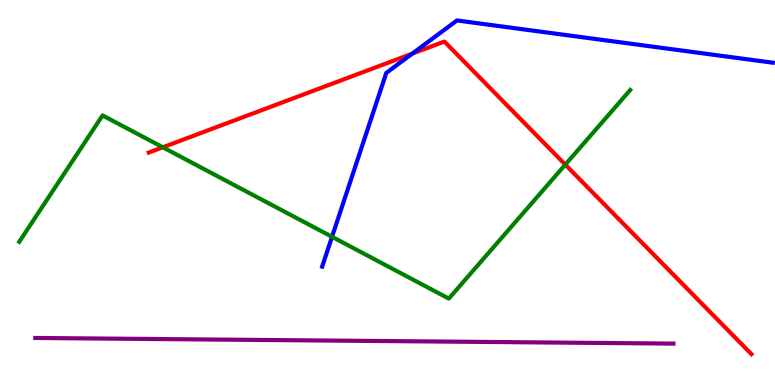[{'lines': ['blue', 'red'], 'intersections': [{'x': 5.32, 'y': 8.61}]}, {'lines': ['green', 'red'], 'intersections': [{'x': 2.1, 'y': 6.17}, {'x': 7.29, 'y': 5.72}]}, {'lines': ['purple', 'red'], 'intersections': []}, {'lines': ['blue', 'green'], 'intersections': [{'x': 4.28, 'y': 3.85}]}, {'lines': ['blue', 'purple'], 'intersections': []}, {'lines': ['green', 'purple'], 'intersections': []}]